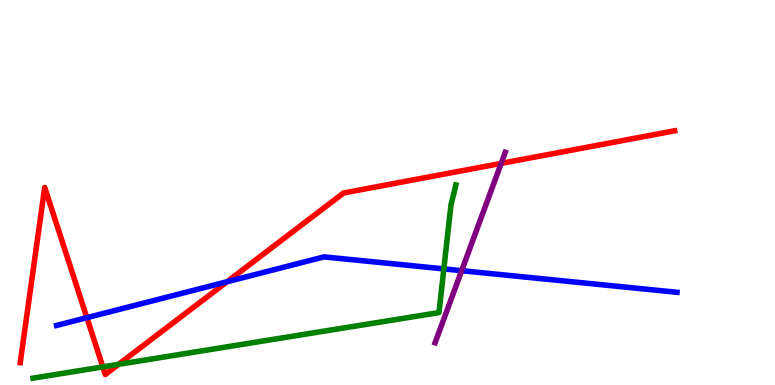[{'lines': ['blue', 'red'], 'intersections': [{'x': 1.12, 'y': 1.75}, {'x': 2.93, 'y': 2.68}]}, {'lines': ['green', 'red'], 'intersections': [{'x': 1.33, 'y': 0.47}, {'x': 1.53, 'y': 0.536}]}, {'lines': ['purple', 'red'], 'intersections': [{'x': 6.47, 'y': 5.76}]}, {'lines': ['blue', 'green'], 'intersections': [{'x': 5.73, 'y': 3.02}]}, {'lines': ['blue', 'purple'], 'intersections': [{'x': 5.96, 'y': 2.97}]}, {'lines': ['green', 'purple'], 'intersections': []}]